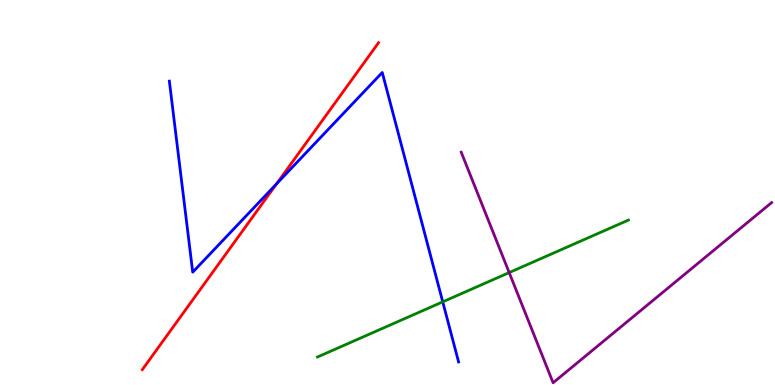[{'lines': ['blue', 'red'], 'intersections': [{'x': 3.57, 'y': 5.23}]}, {'lines': ['green', 'red'], 'intersections': []}, {'lines': ['purple', 'red'], 'intersections': []}, {'lines': ['blue', 'green'], 'intersections': [{'x': 5.71, 'y': 2.16}]}, {'lines': ['blue', 'purple'], 'intersections': []}, {'lines': ['green', 'purple'], 'intersections': [{'x': 6.57, 'y': 2.92}]}]